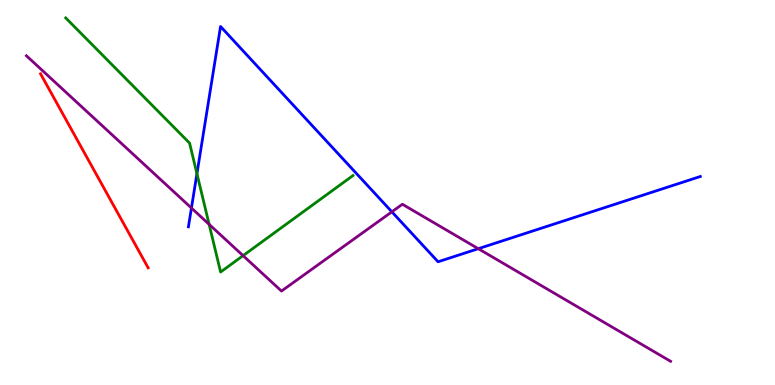[{'lines': ['blue', 'red'], 'intersections': []}, {'lines': ['green', 'red'], 'intersections': []}, {'lines': ['purple', 'red'], 'intersections': []}, {'lines': ['blue', 'green'], 'intersections': [{'x': 2.54, 'y': 5.49}]}, {'lines': ['blue', 'purple'], 'intersections': [{'x': 2.47, 'y': 4.6}, {'x': 5.06, 'y': 4.5}, {'x': 6.17, 'y': 3.54}]}, {'lines': ['green', 'purple'], 'intersections': [{'x': 2.7, 'y': 4.17}, {'x': 3.14, 'y': 3.36}]}]